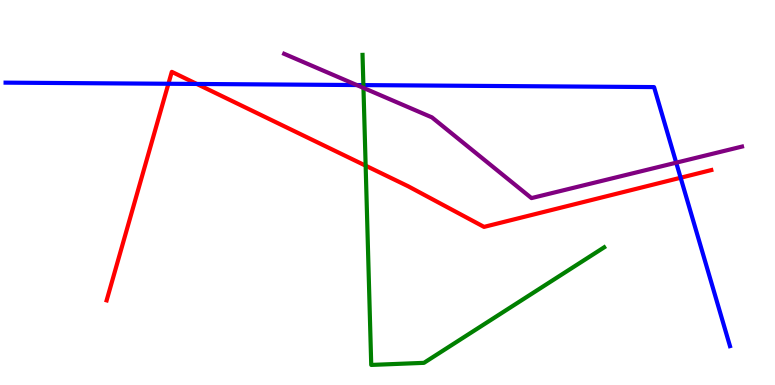[{'lines': ['blue', 'red'], 'intersections': [{'x': 2.17, 'y': 7.82}, {'x': 2.54, 'y': 7.82}, {'x': 8.78, 'y': 5.38}]}, {'lines': ['green', 'red'], 'intersections': [{'x': 4.72, 'y': 5.7}]}, {'lines': ['purple', 'red'], 'intersections': []}, {'lines': ['blue', 'green'], 'intersections': [{'x': 4.69, 'y': 7.79}]}, {'lines': ['blue', 'purple'], 'intersections': [{'x': 4.6, 'y': 7.79}, {'x': 8.73, 'y': 5.77}]}, {'lines': ['green', 'purple'], 'intersections': [{'x': 4.69, 'y': 7.72}]}]